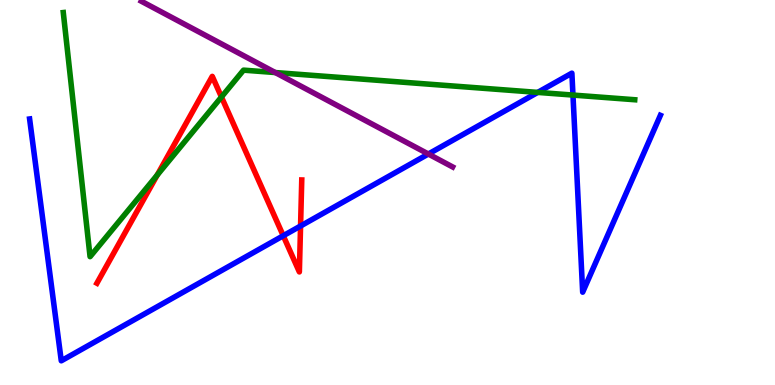[{'lines': ['blue', 'red'], 'intersections': [{'x': 3.65, 'y': 3.88}, {'x': 3.88, 'y': 4.13}]}, {'lines': ['green', 'red'], 'intersections': [{'x': 2.03, 'y': 5.45}, {'x': 2.86, 'y': 7.48}]}, {'lines': ['purple', 'red'], 'intersections': []}, {'lines': ['blue', 'green'], 'intersections': [{'x': 6.94, 'y': 7.6}, {'x': 7.39, 'y': 7.53}]}, {'lines': ['blue', 'purple'], 'intersections': [{'x': 5.53, 'y': 6.0}]}, {'lines': ['green', 'purple'], 'intersections': [{'x': 3.55, 'y': 8.12}]}]